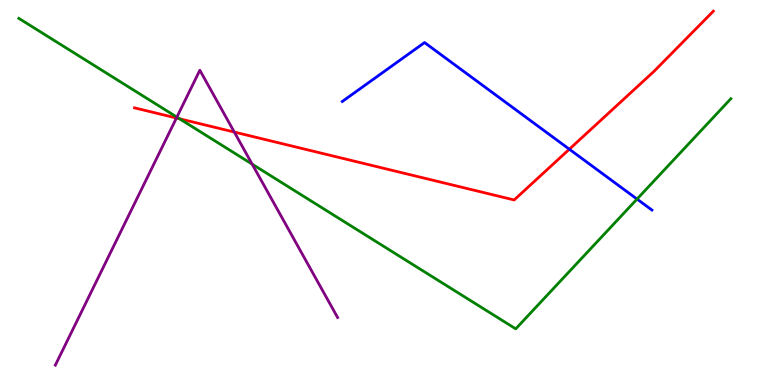[{'lines': ['blue', 'red'], 'intersections': [{'x': 7.35, 'y': 6.12}]}, {'lines': ['green', 'red'], 'intersections': [{'x': 2.32, 'y': 6.92}]}, {'lines': ['purple', 'red'], 'intersections': [{'x': 2.28, 'y': 6.93}, {'x': 3.02, 'y': 6.57}]}, {'lines': ['blue', 'green'], 'intersections': [{'x': 8.22, 'y': 4.83}]}, {'lines': ['blue', 'purple'], 'intersections': []}, {'lines': ['green', 'purple'], 'intersections': [{'x': 2.28, 'y': 6.96}, {'x': 3.25, 'y': 5.74}]}]